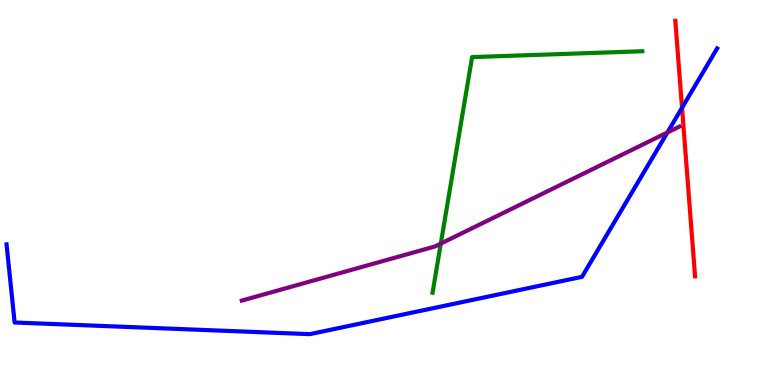[{'lines': ['blue', 'red'], 'intersections': [{'x': 8.8, 'y': 7.2}]}, {'lines': ['green', 'red'], 'intersections': []}, {'lines': ['purple', 'red'], 'intersections': []}, {'lines': ['blue', 'green'], 'intersections': []}, {'lines': ['blue', 'purple'], 'intersections': [{'x': 8.61, 'y': 6.56}]}, {'lines': ['green', 'purple'], 'intersections': [{'x': 5.69, 'y': 3.67}]}]